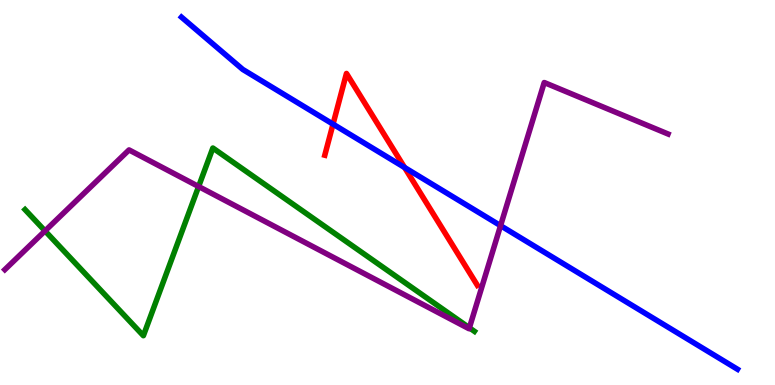[{'lines': ['blue', 'red'], 'intersections': [{'x': 4.3, 'y': 6.78}, {'x': 5.22, 'y': 5.65}]}, {'lines': ['green', 'red'], 'intersections': []}, {'lines': ['purple', 'red'], 'intersections': []}, {'lines': ['blue', 'green'], 'intersections': []}, {'lines': ['blue', 'purple'], 'intersections': [{'x': 6.46, 'y': 4.14}]}, {'lines': ['green', 'purple'], 'intersections': [{'x': 0.581, 'y': 4.0}, {'x': 2.56, 'y': 5.16}, {'x': 6.06, 'y': 1.49}]}]